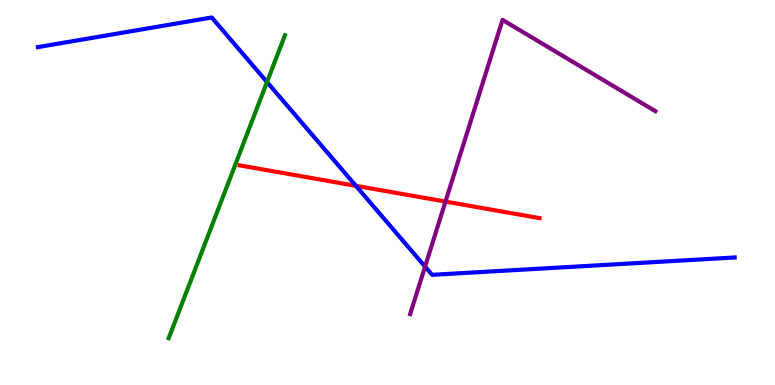[{'lines': ['blue', 'red'], 'intersections': [{'x': 4.59, 'y': 5.17}]}, {'lines': ['green', 'red'], 'intersections': []}, {'lines': ['purple', 'red'], 'intersections': [{'x': 5.75, 'y': 4.76}]}, {'lines': ['blue', 'green'], 'intersections': [{'x': 3.45, 'y': 7.87}]}, {'lines': ['blue', 'purple'], 'intersections': [{'x': 5.48, 'y': 3.08}]}, {'lines': ['green', 'purple'], 'intersections': []}]